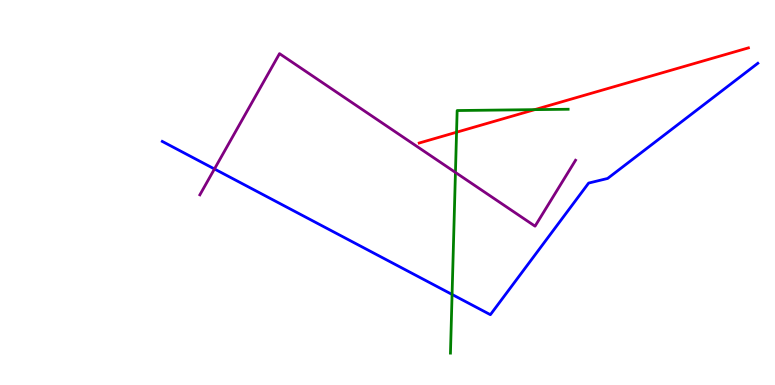[{'lines': ['blue', 'red'], 'intersections': []}, {'lines': ['green', 'red'], 'intersections': [{'x': 5.89, 'y': 6.57}, {'x': 6.9, 'y': 7.15}]}, {'lines': ['purple', 'red'], 'intersections': []}, {'lines': ['blue', 'green'], 'intersections': [{'x': 5.83, 'y': 2.35}]}, {'lines': ['blue', 'purple'], 'intersections': [{'x': 2.77, 'y': 5.61}]}, {'lines': ['green', 'purple'], 'intersections': [{'x': 5.88, 'y': 5.52}]}]